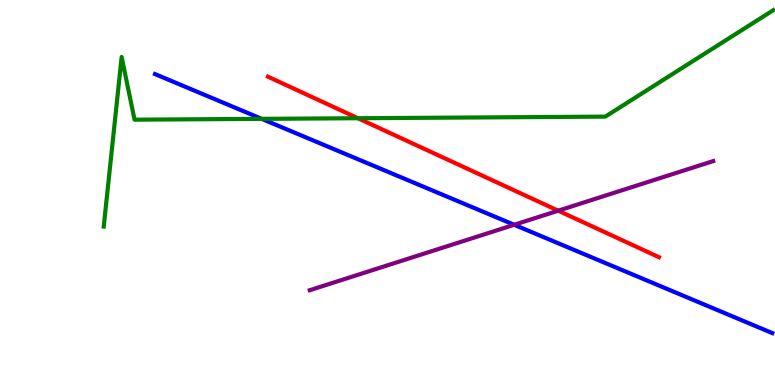[{'lines': ['blue', 'red'], 'intersections': []}, {'lines': ['green', 'red'], 'intersections': [{'x': 4.62, 'y': 6.93}]}, {'lines': ['purple', 'red'], 'intersections': [{'x': 7.2, 'y': 4.53}]}, {'lines': ['blue', 'green'], 'intersections': [{'x': 3.38, 'y': 6.91}]}, {'lines': ['blue', 'purple'], 'intersections': [{'x': 6.63, 'y': 4.16}]}, {'lines': ['green', 'purple'], 'intersections': []}]